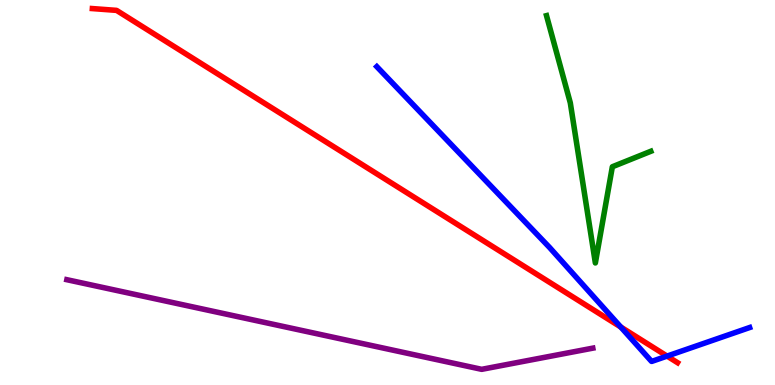[{'lines': ['blue', 'red'], 'intersections': [{'x': 8.01, 'y': 1.51}, {'x': 8.61, 'y': 0.751}]}, {'lines': ['green', 'red'], 'intersections': []}, {'lines': ['purple', 'red'], 'intersections': []}, {'lines': ['blue', 'green'], 'intersections': []}, {'lines': ['blue', 'purple'], 'intersections': []}, {'lines': ['green', 'purple'], 'intersections': []}]